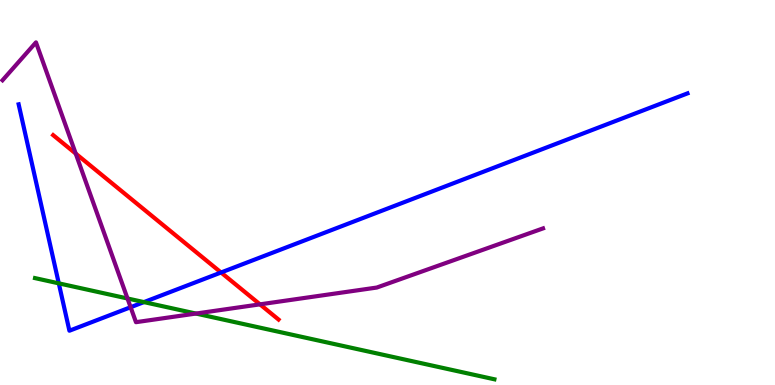[{'lines': ['blue', 'red'], 'intersections': [{'x': 2.85, 'y': 2.92}]}, {'lines': ['green', 'red'], 'intersections': []}, {'lines': ['purple', 'red'], 'intersections': [{'x': 0.977, 'y': 6.01}, {'x': 3.35, 'y': 2.09}]}, {'lines': ['blue', 'green'], 'intersections': [{'x': 0.759, 'y': 2.64}, {'x': 1.86, 'y': 2.15}]}, {'lines': ['blue', 'purple'], 'intersections': [{'x': 1.69, 'y': 2.02}]}, {'lines': ['green', 'purple'], 'intersections': [{'x': 1.65, 'y': 2.25}, {'x': 2.53, 'y': 1.86}]}]